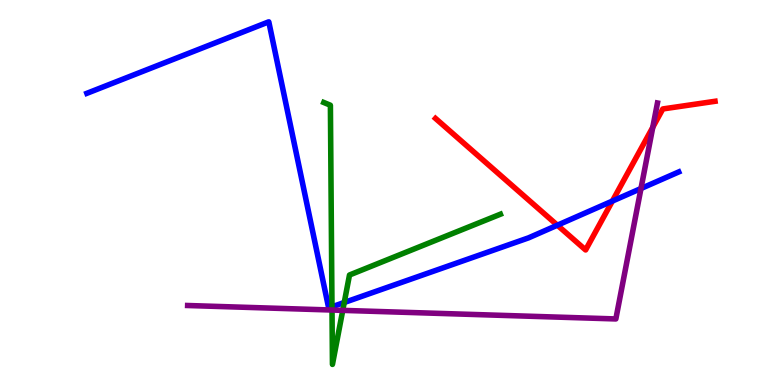[{'lines': ['blue', 'red'], 'intersections': [{'x': 7.19, 'y': 4.15}, {'x': 7.9, 'y': 4.78}]}, {'lines': ['green', 'red'], 'intersections': []}, {'lines': ['purple', 'red'], 'intersections': [{'x': 8.42, 'y': 6.69}]}, {'lines': ['blue', 'green'], 'intersections': [{'x': 4.28, 'y': 2.03}, {'x': 4.44, 'y': 2.14}]}, {'lines': ['blue', 'purple'], 'intersections': [{'x': 8.27, 'y': 5.1}]}, {'lines': ['green', 'purple'], 'intersections': [{'x': 4.28, 'y': 1.95}, {'x': 4.42, 'y': 1.94}]}]